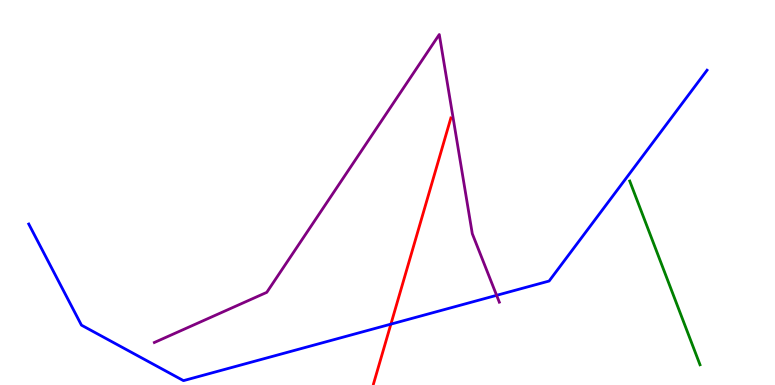[{'lines': ['blue', 'red'], 'intersections': [{'x': 5.04, 'y': 1.58}]}, {'lines': ['green', 'red'], 'intersections': []}, {'lines': ['purple', 'red'], 'intersections': []}, {'lines': ['blue', 'green'], 'intersections': []}, {'lines': ['blue', 'purple'], 'intersections': [{'x': 6.41, 'y': 2.33}]}, {'lines': ['green', 'purple'], 'intersections': []}]